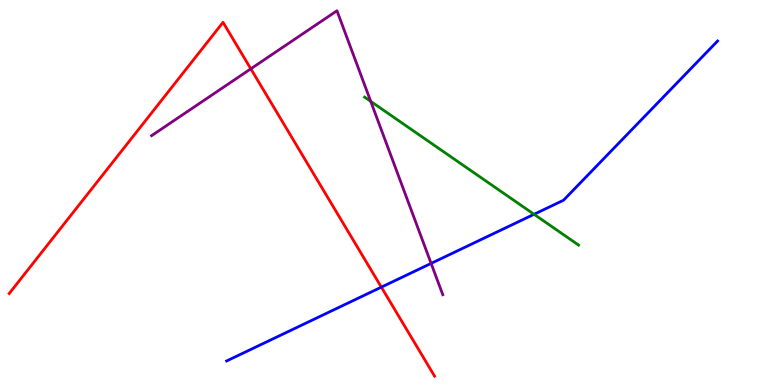[{'lines': ['blue', 'red'], 'intersections': [{'x': 4.92, 'y': 2.54}]}, {'lines': ['green', 'red'], 'intersections': []}, {'lines': ['purple', 'red'], 'intersections': [{'x': 3.24, 'y': 8.21}]}, {'lines': ['blue', 'green'], 'intersections': [{'x': 6.89, 'y': 4.43}]}, {'lines': ['blue', 'purple'], 'intersections': [{'x': 5.56, 'y': 3.16}]}, {'lines': ['green', 'purple'], 'intersections': [{'x': 4.78, 'y': 7.37}]}]